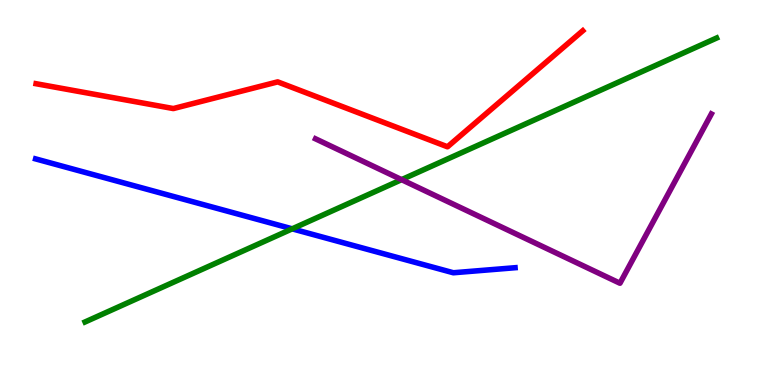[{'lines': ['blue', 'red'], 'intersections': []}, {'lines': ['green', 'red'], 'intersections': []}, {'lines': ['purple', 'red'], 'intersections': []}, {'lines': ['blue', 'green'], 'intersections': [{'x': 3.77, 'y': 4.06}]}, {'lines': ['blue', 'purple'], 'intersections': []}, {'lines': ['green', 'purple'], 'intersections': [{'x': 5.18, 'y': 5.33}]}]